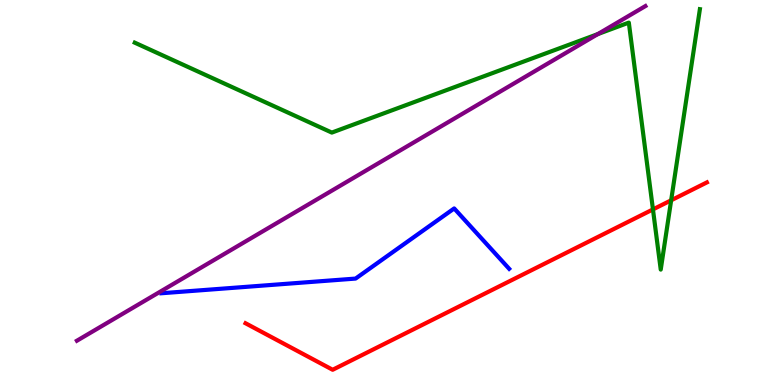[{'lines': ['blue', 'red'], 'intersections': []}, {'lines': ['green', 'red'], 'intersections': [{'x': 8.43, 'y': 4.56}, {'x': 8.66, 'y': 4.8}]}, {'lines': ['purple', 'red'], 'intersections': []}, {'lines': ['blue', 'green'], 'intersections': []}, {'lines': ['blue', 'purple'], 'intersections': []}, {'lines': ['green', 'purple'], 'intersections': [{'x': 7.71, 'y': 9.11}]}]